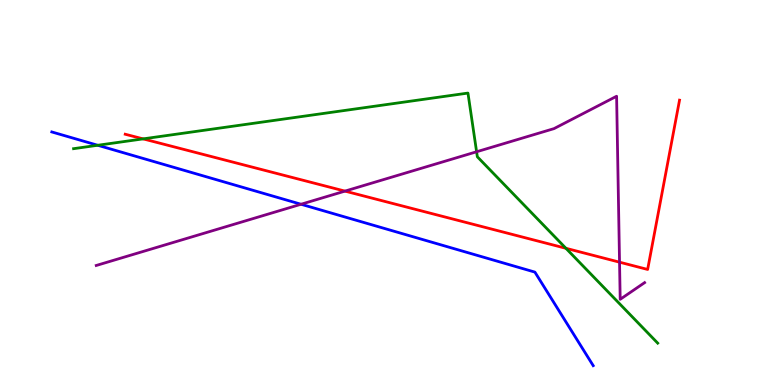[{'lines': ['blue', 'red'], 'intersections': []}, {'lines': ['green', 'red'], 'intersections': [{'x': 1.85, 'y': 6.39}, {'x': 7.3, 'y': 3.55}]}, {'lines': ['purple', 'red'], 'intersections': [{'x': 4.45, 'y': 5.04}, {'x': 7.99, 'y': 3.19}]}, {'lines': ['blue', 'green'], 'intersections': [{'x': 1.26, 'y': 6.23}]}, {'lines': ['blue', 'purple'], 'intersections': [{'x': 3.88, 'y': 4.69}]}, {'lines': ['green', 'purple'], 'intersections': [{'x': 6.15, 'y': 6.06}]}]